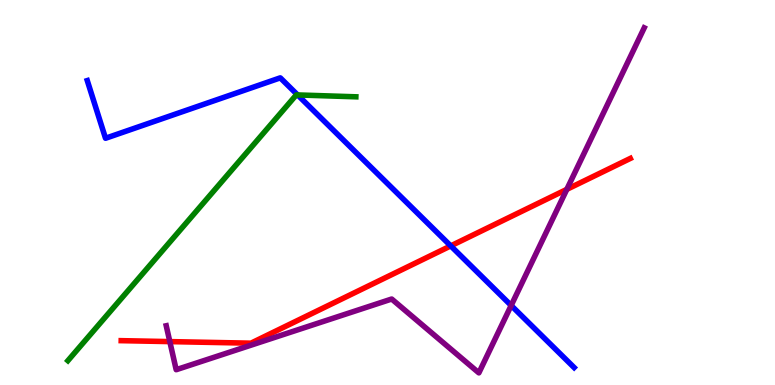[{'lines': ['blue', 'red'], 'intersections': [{'x': 5.82, 'y': 3.61}]}, {'lines': ['green', 'red'], 'intersections': []}, {'lines': ['purple', 'red'], 'intersections': [{'x': 2.19, 'y': 1.13}, {'x': 7.31, 'y': 5.08}]}, {'lines': ['blue', 'green'], 'intersections': [{'x': 3.84, 'y': 7.53}]}, {'lines': ['blue', 'purple'], 'intersections': [{'x': 6.6, 'y': 2.07}]}, {'lines': ['green', 'purple'], 'intersections': []}]